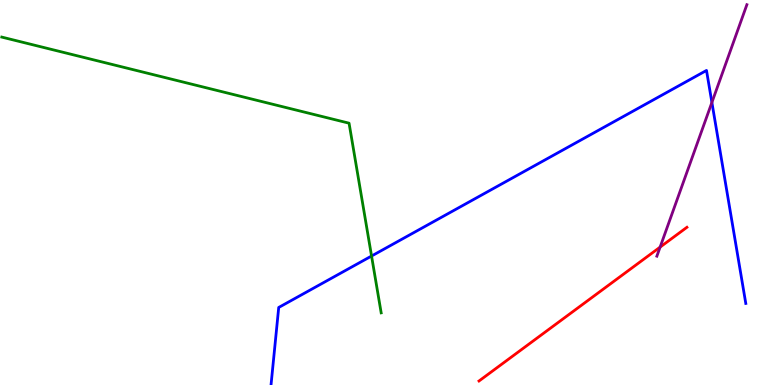[{'lines': ['blue', 'red'], 'intersections': []}, {'lines': ['green', 'red'], 'intersections': []}, {'lines': ['purple', 'red'], 'intersections': [{'x': 8.52, 'y': 3.58}]}, {'lines': ['blue', 'green'], 'intersections': [{'x': 4.79, 'y': 3.35}]}, {'lines': ['blue', 'purple'], 'intersections': [{'x': 9.19, 'y': 7.34}]}, {'lines': ['green', 'purple'], 'intersections': []}]